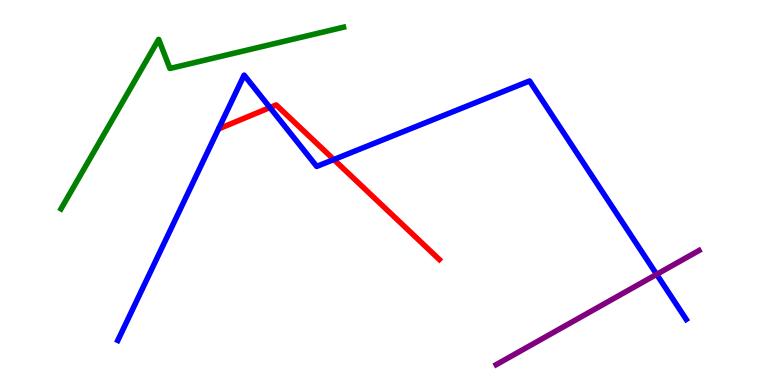[{'lines': ['blue', 'red'], 'intersections': [{'x': 3.48, 'y': 7.21}, {'x': 4.31, 'y': 5.86}]}, {'lines': ['green', 'red'], 'intersections': []}, {'lines': ['purple', 'red'], 'intersections': []}, {'lines': ['blue', 'green'], 'intersections': []}, {'lines': ['blue', 'purple'], 'intersections': [{'x': 8.47, 'y': 2.87}]}, {'lines': ['green', 'purple'], 'intersections': []}]